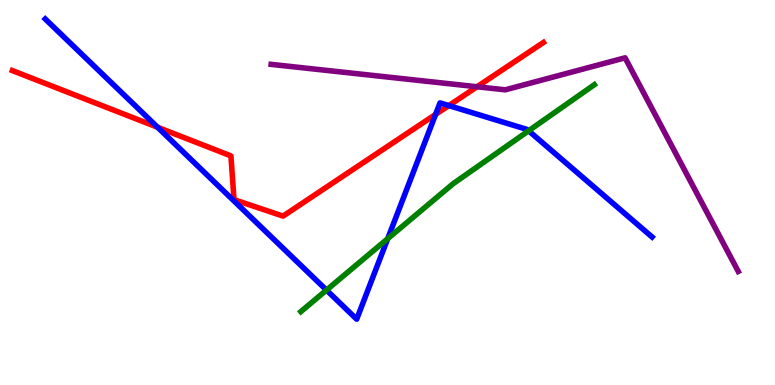[{'lines': ['blue', 'red'], 'intersections': [{'x': 2.03, 'y': 6.69}, {'x': 5.62, 'y': 7.03}, {'x': 5.79, 'y': 7.26}]}, {'lines': ['green', 'red'], 'intersections': []}, {'lines': ['purple', 'red'], 'intersections': [{'x': 6.16, 'y': 7.75}]}, {'lines': ['blue', 'green'], 'intersections': [{'x': 4.21, 'y': 2.47}, {'x': 5.0, 'y': 3.8}, {'x': 6.82, 'y': 6.6}]}, {'lines': ['blue', 'purple'], 'intersections': []}, {'lines': ['green', 'purple'], 'intersections': []}]